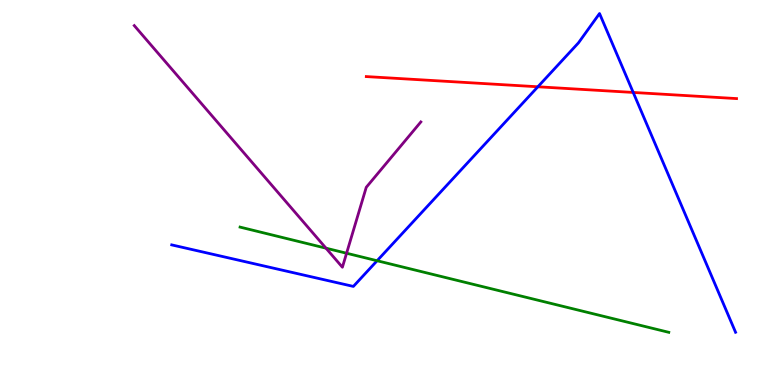[{'lines': ['blue', 'red'], 'intersections': [{'x': 6.94, 'y': 7.75}, {'x': 8.17, 'y': 7.6}]}, {'lines': ['green', 'red'], 'intersections': []}, {'lines': ['purple', 'red'], 'intersections': []}, {'lines': ['blue', 'green'], 'intersections': [{'x': 4.87, 'y': 3.23}]}, {'lines': ['blue', 'purple'], 'intersections': []}, {'lines': ['green', 'purple'], 'intersections': [{'x': 4.21, 'y': 3.55}, {'x': 4.47, 'y': 3.42}]}]